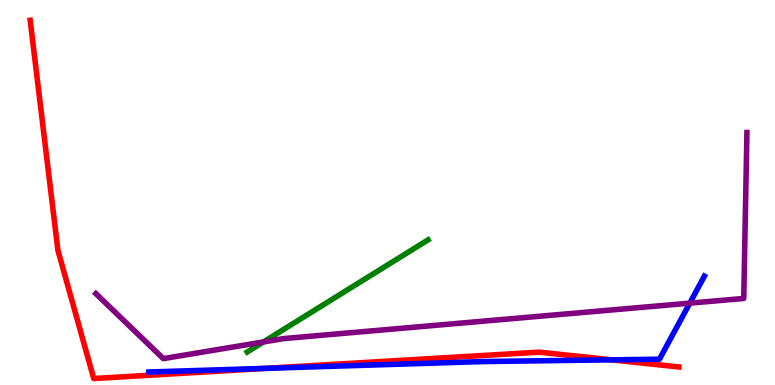[{'lines': ['blue', 'red'], 'intersections': [{'x': 3.43, 'y': 0.432}, {'x': 7.89, 'y': 0.654}]}, {'lines': ['green', 'red'], 'intersections': []}, {'lines': ['purple', 'red'], 'intersections': []}, {'lines': ['blue', 'green'], 'intersections': []}, {'lines': ['blue', 'purple'], 'intersections': [{'x': 8.9, 'y': 2.13}]}, {'lines': ['green', 'purple'], 'intersections': [{'x': 3.4, 'y': 1.12}]}]